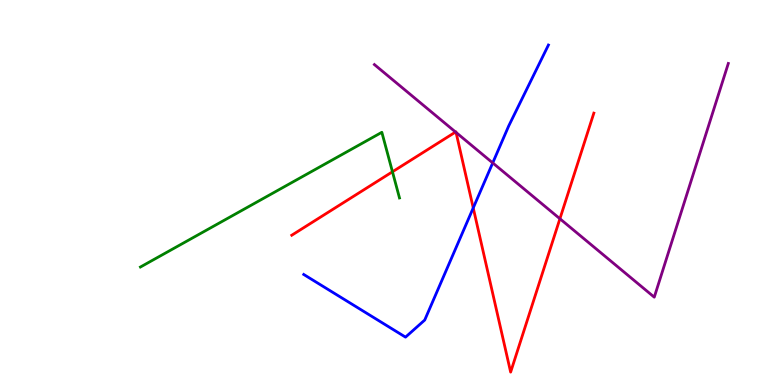[{'lines': ['blue', 'red'], 'intersections': [{'x': 6.11, 'y': 4.6}]}, {'lines': ['green', 'red'], 'intersections': [{'x': 5.06, 'y': 5.54}]}, {'lines': ['purple', 'red'], 'intersections': [{'x': 5.88, 'y': 6.57}, {'x': 5.88, 'y': 6.56}, {'x': 7.22, 'y': 4.32}]}, {'lines': ['blue', 'green'], 'intersections': []}, {'lines': ['blue', 'purple'], 'intersections': [{'x': 6.36, 'y': 5.77}]}, {'lines': ['green', 'purple'], 'intersections': []}]